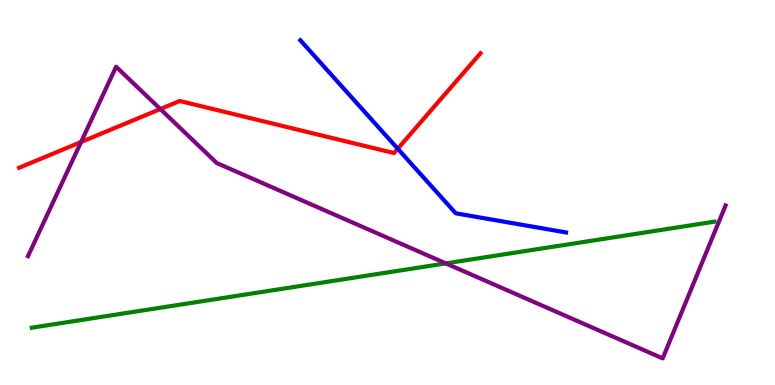[{'lines': ['blue', 'red'], 'intersections': [{'x': 5.13, 'y': 6.14}]}, {'lines': ['green', 'red'], 'intersections': []}, {'lines': ['purple', 'red'], 'intersections': [{'x': 1.05, 'y': 6.31}, {'x': 2.07, 'y': 7.17}]}, {'lines': ['blue', 'green'], 'intersections': []}, {'lines': ['blue', 'purple'], 'intersections': []}, {'lines': ['green', 'purple'], 'intersections': [{'x': 5.75, 'y': 3.16}]}]